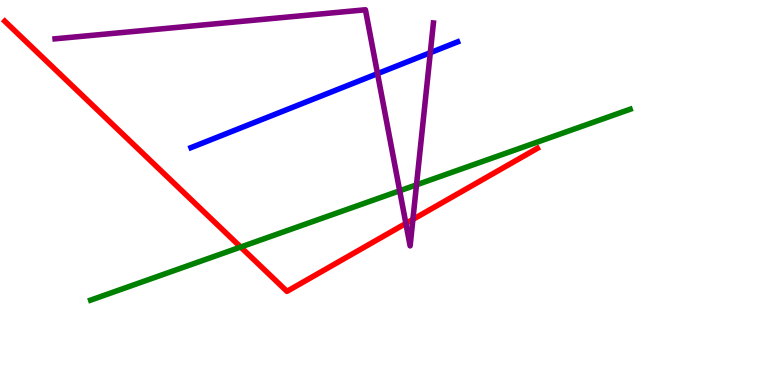[{'lines': ['blue', 'red'], 'intersections': []}, {'lines': ['green', 'red'], 'intersections': [{'x': 3.11, 'y': 3.58}]}, {'lines': ['purple', 'red'], 'intersections': [{'x': 5.24, 'y': 4.2}, {'x': 5.33, 'y': 4.3}]}, {'lines': ['blue', 'green'], 'intersections': []}, {'lines': ['blue', 'purple'], 'intersections': [{'x': 4.87, 'y': 8.09}, {'x': 5.55, 'y': 8.63}]}, {'lines': ['green', 'purple'], 'intersections': [{'x': 5.16, 'y': 5.04}, {'x': 5.37, 'y': 5.2}]}]